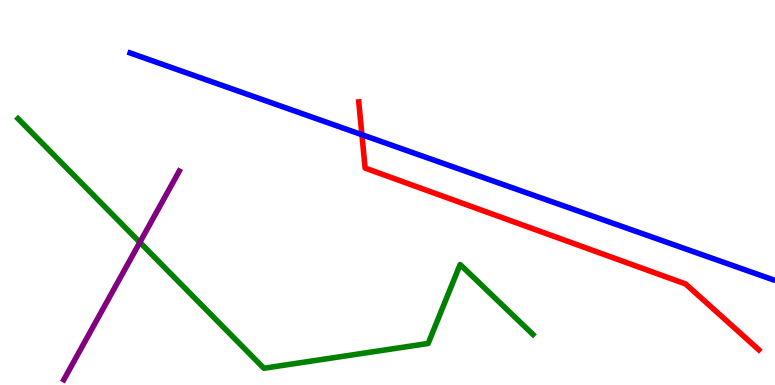[{'lines': ['blue', 'red'], 'intersections': [{'x': 4.67, 'y': 6.5}]}, {'lines': ['green', 'red'], 'intersections': []}, {'lines': ['purple', 'red'], 'intersections': []}, {'lines': ['blue', 'green'], 'intersections': []}, {'lines': ['blue', 'purple'], 'intersections': []}, {'lines': ['green', 'purple'], 'intersections': [{'x': 1.8, 'y': 3.71}]}]